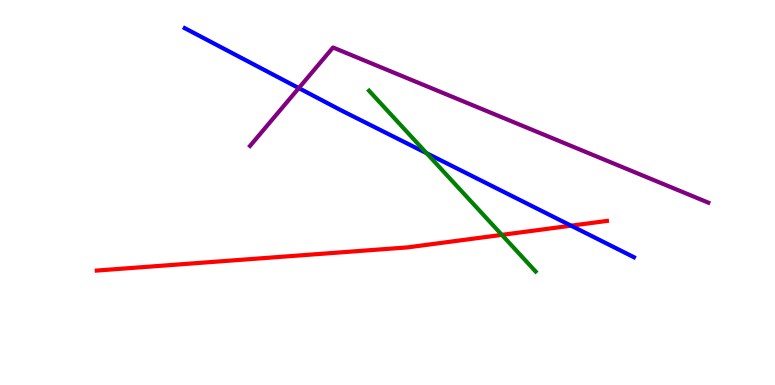[{'lines': ['blue', 'red'], 'intersections': [{'x': 7.37, 'y': 4.14}]}, {'lines': ['green', 'red'], 'intersections': [{'x': 6.48, 'y': 3.9}]}, {'lines': ['purple', 'red'], 'intersections': []}, {'lines': ['blue', 'green'], 'intersections': [{'x': 5.5, 'y': 6.02}]}, {'lines': ['blue', 'purple'], 'intersections': [{'x': 3.86, 'y': 7.71}]}, {'lines': ['green', 'purple'], 'intersections': []}]